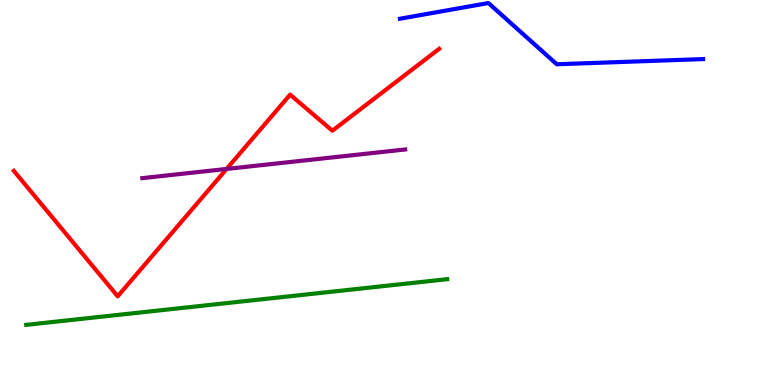[{'lines': ['blue', 'red'], 'intersections': []}, {'lines': ['green', 'red'], 'intersections': []}, {'lines': ['purple', 'red'], 'intersections': [{'x': 2.92, 'y': 5.61}]}, {'lines': ['blue', 'green'], 'intersections': []}, {'lines': ['blue', 'purple'], 'intersections': []}, {'lines': ['green', 'purple'], 'intersections': []}]